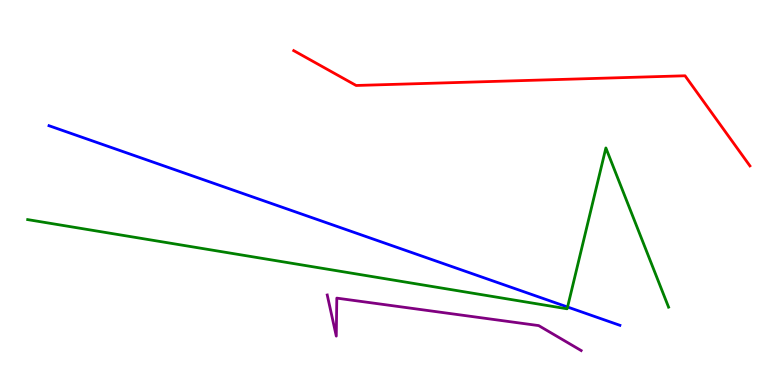[{'lines': ['blue', 'red'], 'intersections': []}, {'lines': ['green', 'red'], 'intersections': []}, {'lines': ['purple', 'red'], 'intersections': []}, {'lines': ['blue', 'green'], 'intersections': [{'x': 7.32, 'y': 2.03}]}, {'lines': ['blue', 'purple'], 'intersections': []}, {'lines': ['green', 'purple'], 'intersections': []}]